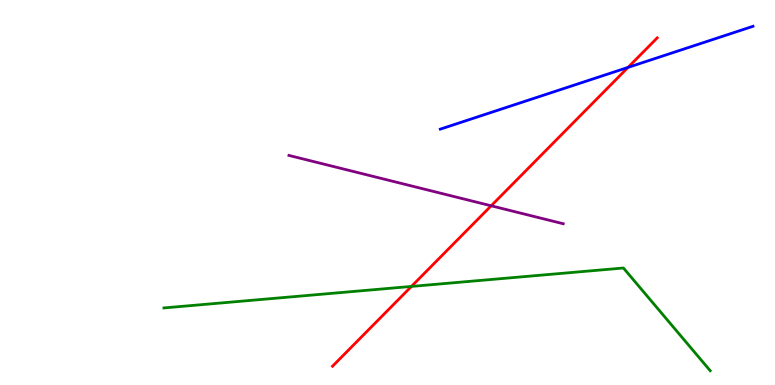[{'lines': ['blue', 'red'], 'intersections': [{'x': 8.1, 'y': 8.25}]}, {'lines': ['green', 'red'], 'intersections': [{'x': 5.31, 'y': 2.56}]}, {'lines': ['purple', 'red'], 'intersections': [{'x': 6.34, 'y': 4.65}]}, {'lines': ['blue', 'green'], 'intersections': []}, {'lines': ['blue', 'purple'], 'intersections': []}, {'lines': ['green', 'purple'], 'intersections': []}]